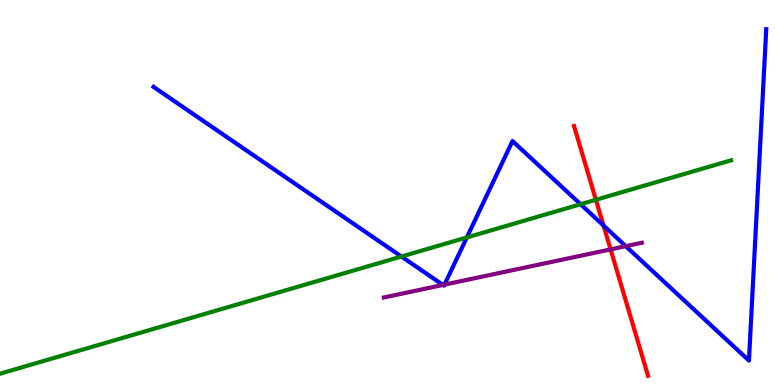[{'lines': ['blue', 'red'], 'intersections': [{'x': 7.79, 'y': 4.14}]}, {'lines': ['green', 'red'], 'intersections': [{'x': 7.69, 'y': 4.81}]}, {'lines': ['purple', 'red'], 'intersections': [{'x': 7.88, 'y': 3.52}]}, {'lines': ['blue', 'green'], 'intersections': [{'x': 5.18, 'y': 3.34}, {'x': 6.02, 'y': 3.83}, {'x': 7.49, 'y': 4.7}]}, {'lines': ['blue', 'purple'], 'intersections': [{'x': 5.72, 'y': 2.6}, {'x': 5.74, 'y': 2.61}, {'x': 8.07, 'y': 3.61}]}, {'lines': ['green', 'purple'], 'intersections': []}]